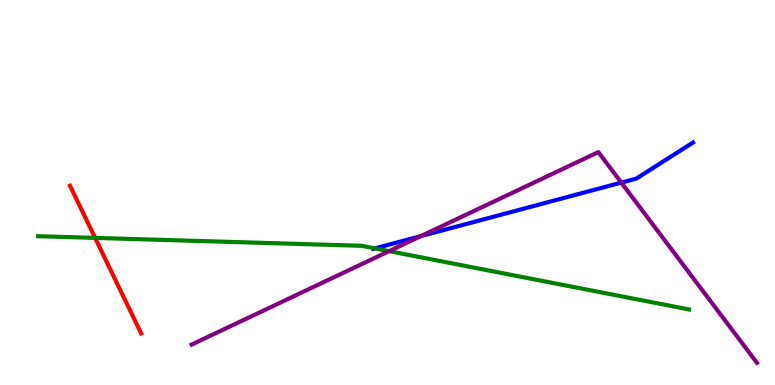[{'lines': ['blue', 'red'], 'intersections': []}, {'lines': ['green', 'red'], 'intersections': [{'x': 1.23, 'y': 3.82}]}, {'lines': ['purple', 'red'], 'intersections': []}, {'lines': ['blue', 'green'], 'intersections': [{'x': 4.84, 'y': 3.55}]}, {'lines': ['blue', 'purple'], 'intersections': [{'x': 5.43, 'y': 3.87}, {'x': 8.02, 'y': 5.26}]}, {'lines': ['green', 'purple'], 'intersections': [{'x': 5.02, 'y': 3.48}]}]